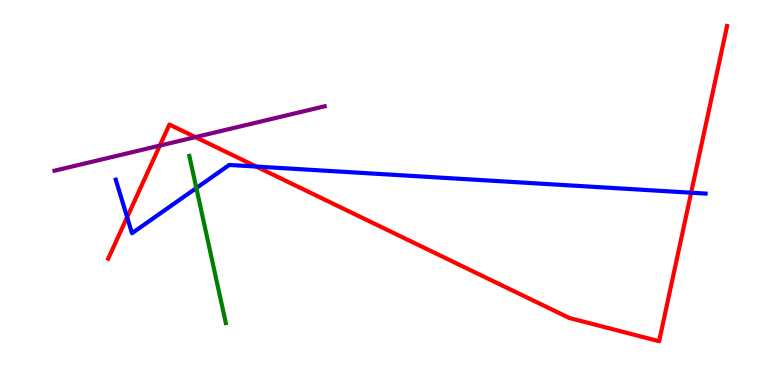[{'lines': ['blue', 'red'], 'intersections': [{'x': 1.64, 'y': 4.36}, {'x': 3.31, 'y': 5.67}, {'x': 8.92, 'y': 4.99}]}, {'lines': ['green', 'red'], 'intersections': []}, {'lines': ['purple', 'red'], 'intersections': [{'x': 2.06, 'y': 6.22}, {'x': 2.52, 'y': 6.44}]}, {'lines': ['blue', 'green'], 'intersections': [{'x': 2.53, 'y': 5.12}]}, {'lines': ['blue', 'purple'], 'intersections': []}, {'lines': ['green', 'purple'], 'intersections': []}]